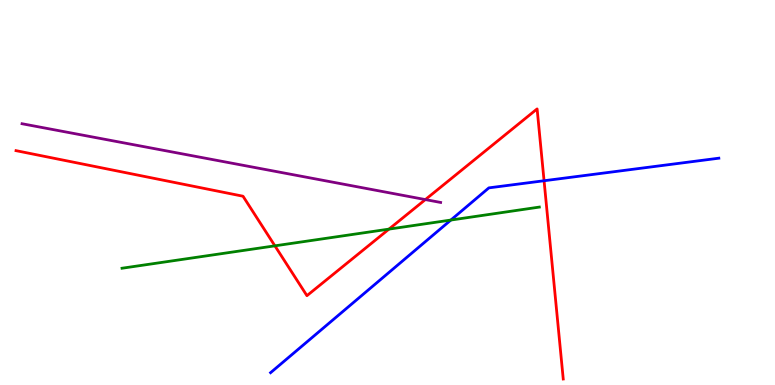[{'lines': ['blue', 'red'], 'intersections': [{'x': 7.02, 'y': 5.31}]}, {'lines': ['green', 'red'], 'intersections': [{'x': 3.55, 'y': 3.61}, {'x': 5.02, 'y': 4.05}]}, {'lines': ['purple', 'red'], 'intersections': [{'x': 5.49, 'y': 4.82}]}, {'lines': ['blue', 'green'], 'intersections': [{'x': 5.82, 'y': 4.28}]}, {'lines': ['blue', 'purple'], 'intersections': []}, {'lines': ['green', 'purple'], 'intersections': []}]